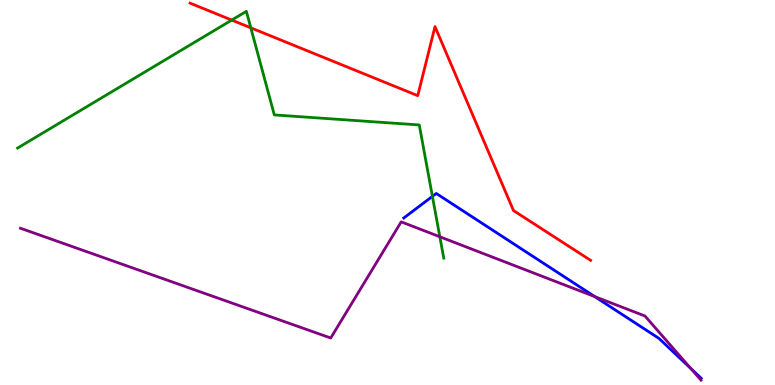[{'lines': ['blue', 'red'], 'intersections': []}, {'lines': ['green', 'red'], 'intersections': [{'x': 2.99, 'y': 9.48}, {'x': 3.24, 'y': 9.28}]}, {'lines': ['purple', 'red'], 'intersections': []}, {'lines': ['blue', 'green'], 'intersections': [{'x': 5.58, 'y': 4.9}]}, {'lines': ['blue', 'purple'], 'intersections': [{'x': 7.67, 'y': 2.3}, {'x': 8.91, 'y': 0.434}]}, {'lines': ['green', 'purple'], 'intersections': [{'x': 5.68, 'y': 3.85}]}]